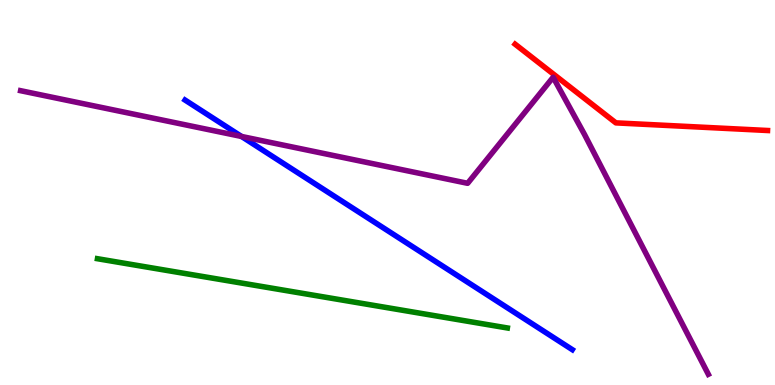[{'lines': ['blue', 'red'], 'intersections': []}, {'lines': ['green', 'red'], 'intersections': []}, {'lines': ['purple', 'red'], 'intersections': []}, {'lines': ['blue', 'green'], 'intersections': []}, {'lines': ['blue', 'purple'], 'intersections': [{'x': 3.12, 'y': 6.46}]}, {'lines': ['green', 'purple'], 'intersections': []}]